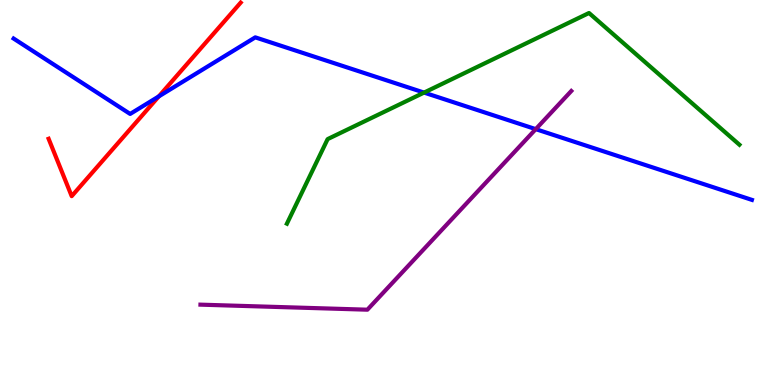[{'lines': ['blue', 'red'], 'intersections': [{'x': 2.05, 'y': 7.5}]}, {'lines': ['green', 'red'], 'intersections': []}, {'lines': ['purple', 'red'], 'intersections': []}, {'lines': ['blue', 'green'], 'intersections': [{'x': 5.47, 'y': 7.6}]}, {'lines': ['blue', 'purple'], 'intersections': [{'x': 6.91, 'y': 6.65}]}, {'lines': ['green', 'purple'], 'intersections': []}]